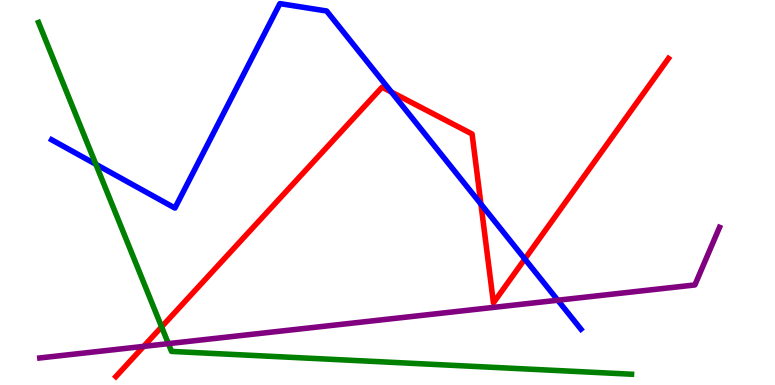[{'lines': ['blue', 'red'], 'intersections': [{'x': 5.05, 'y': 7.61}, {'x': 6.21, 'y': 4.7}, {'x': 6.77, 'y': 3.27}]}, {'lines': ['green', 'red'], 'intersections': [{'x': 2.09, 'y': 1.51}]}, {'lines': ['purple', 'red'], 'intersections': [{'x': 1.85, 'y': 1.0}]}, {'lines': ['blue', 'green'], 'intersections': [{'x': 1.24, 'y': 5.73}]}, {'lines': ['blue', 'purple'], 'intersections': [{'x': 7.2, 'y': 2.2}]}, {'lines': ['green', 'purple'], 'intersections': [{'x': 2.17, 'y': 1.07}]}]